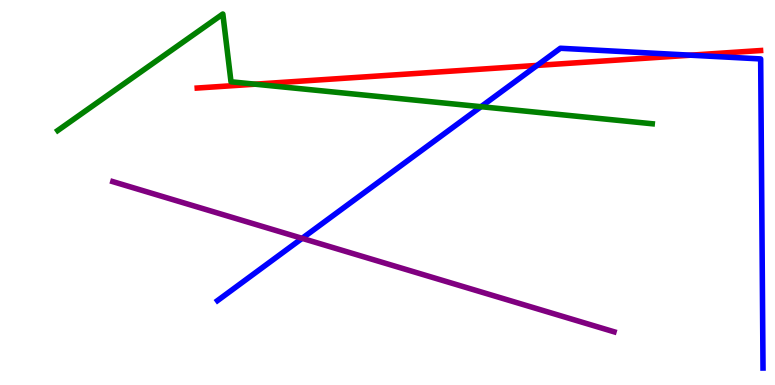[{'lines': ['blue', 'red'], 'intersections': [{'x': 6.93, 'y': 8.3}, {'x': 8.91, 'y': 8.57}]}, {'lines': ['green', 'red'], 'intersections': [{'x': 3.29, 'y': 7.81}]}, {'lines': ['purple', 'red'], 'intersections': []}, {'lines': ['blue', 'green'], 'intersections': [{'x': 6.21, 'y': 7.23}]}, {'lines': ['blue', 'purple'], 'intersections': [{'x': 3.9, 'y': 3.81}]}, {'lines': ['green', 'purple'], 'intersections': []}]